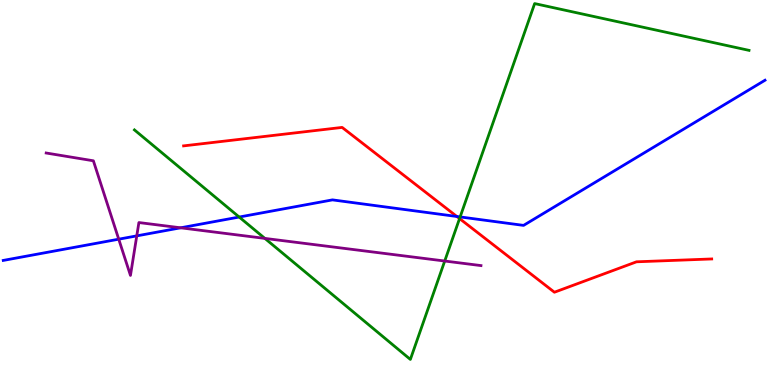[{'lines': ['blue', 'red'], 'intersections': [{'x': 5.9, 'y': 4.38}]}, {'lines': ['green', 'red'], 'intersections': [{'x': 5.93, 'y': 4.32}]}, {'lines': ['purple', 'red'], 'intersections': []}, {'lines': ['blue', 'green'], 'intersections': [{'x': 3.09, 'y': 4.36}, {'x': 5.94, 'y': 4.37}]}, {'lines': ['blue', 'purple'], 'intersections': [{'x': 1.53, 'y': 3.79}, {'x': 1.76, 'y': 3.87}, {'x': 2.33, 'y': 4.08}]}, {'lines': ['green', 'purple'], 'intersections': [{'x': 3.42, 'y': 3.81}, {'x': 5.74, 'y': 3.22}]}]